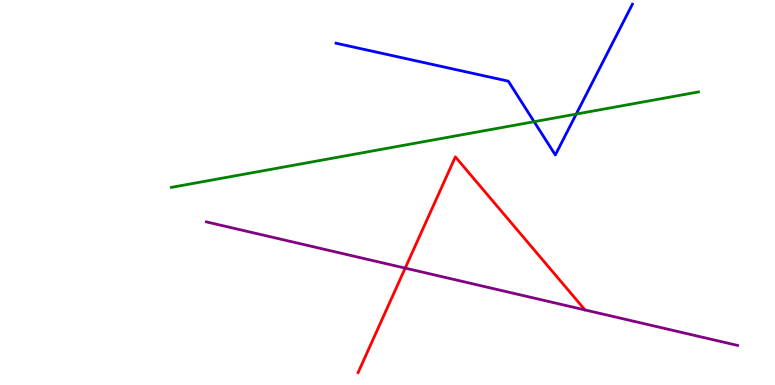[{'lines': ['blue', 'red'], 'intersections': []}, {'lines': ['green', 'red'], 'intersections': []}, {'lines': ['purple', 'red'], 'intersections': [{'x': 5.23, 'y': 3.04}]}, {'lines': ['blue', 'green'], 'intersections': [{'x': 6.89, 'y': 6.84}, {'x': 7.44, 'y': 7.04}]}, {'lines': ['blue', 'purple'], 'intersections': []}, {'lines': ['green', 'purple'], 'intersections': []}]